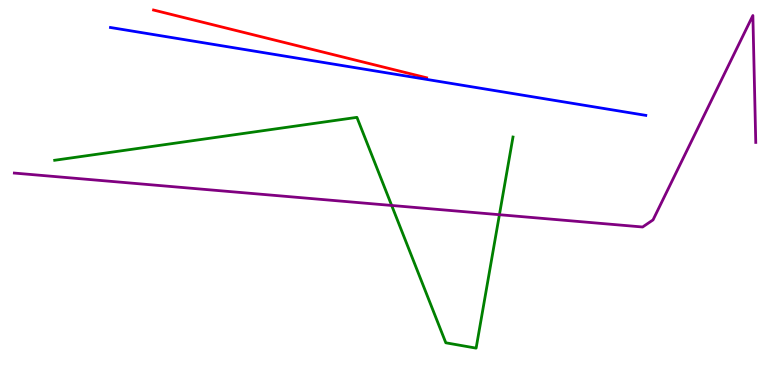[{'lines': ['blue', 'red'], 'intersections': []}, {'lines': ['green', 'red'], 'intersections': []}, {'lines': ['purple', 'red'], 'intersections': []}, {'lines': ['blue', 'green'], 'intersections': []}, {'lines': ['blue', 'purple'], 'intersections': []}, {'lines': ['green', 'purple'], 'intersections': [{'x': 5.05, 'y': 4.66}, {'x': 6.44, 'y': 4.42}]}]